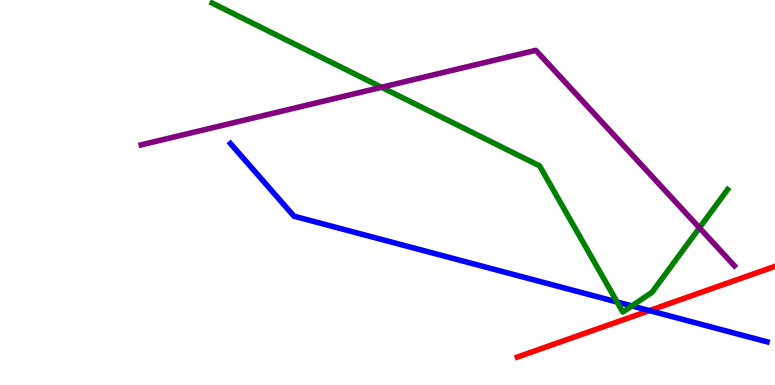[{'lines': ['blue', 'red'], 'intersections': [{'x': 8.38, 'y': 1.93}]}, {'lines': ['green', 'red'], 'intersections': []}, {'lines': ['purple', 'red'], 'intersections': []}, {'lines': ['blue', 'green'], 'intersections': [{'x': 7.96, 'y': 2.16}, {'x': 8.15, 'y': 2.05}]}, {'lines': ['blue', 'purple'], 'intersections': []}, {'lines': ['green', 'purple'], 'intersections': [{'x': 4.92, 'y': 7.73}, {'x': 9.03, 'y': 4.08}]}]